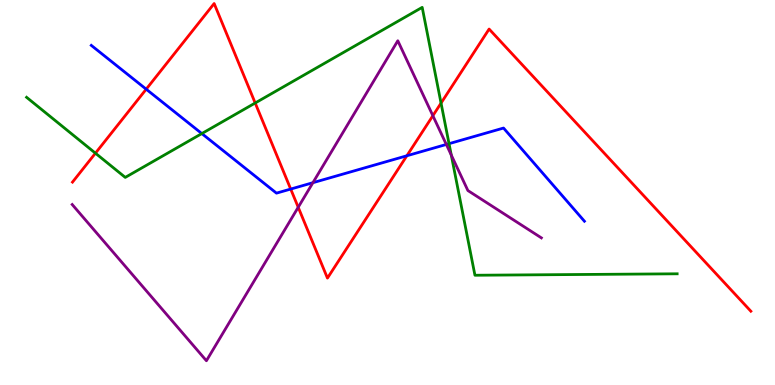[{'lines': ['blue', 'red'], 'intersections': [{'x': 1.89, 'y': 7.68}, {'x': 3.75, 'y': 5.09}, {'x': 5.25, 'y': 5.95}]}, {'lines': ['green', 'red'], 'intersections': [{'x': 1.23, 'y': 6.02}, {'x': 3.29, 'y': 7.32}, {'x': 5.69, 'y': 7.32}]}, {'lines': ['purple', 'red'], 'intersections': [{'x': 3.85, 'y': 4.62}, {'x': 5.59, 'y': 6.99}]}, {'lines': ['blue', 'green'], 'intersections': [{'x': 2.6, 'y': 6.53}, {'x': 5.79, 'y': 6.27}]}, {'lines': ['blue', 'purple'], 'intersections': [{'x': 4.04, 'y': 5.25}, {'x': 5.76, 'y': 6.25}]}, {'lines': ['green', 'purple'], 'intersections': [{'x': 5.82, 'y': 5.97}]}]